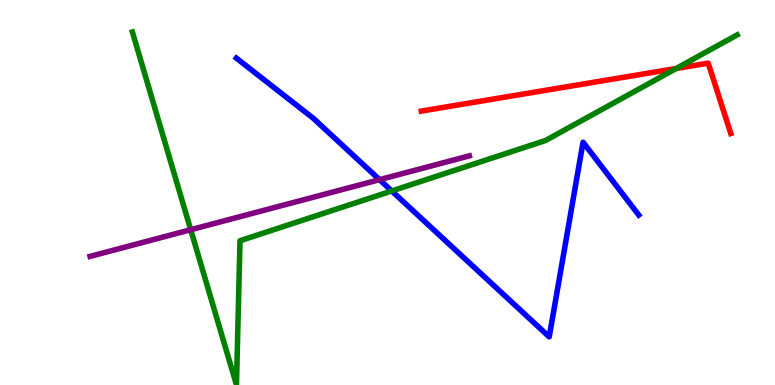[{'lines': ['blue', 'red'], 'intersections': []}, {'lines': ['green', 'red'], 'intersections': [{'x': 8.73, 'y': 8.22}]}, {'lines': ['purple', 'red'], 'intersections': []}, {'lines': ['blue', 'green'], 'intersections': [{'x': 5.05, 'y': 5.04}]}, {'lines': ['blue', 'purple'], 'intersections': [{'x': 4.9, 'y': 5.33}]}, {'lines': ['green', 'purple'], 'intersections': [{'x': 2.46, 'y': 4.03}]}]